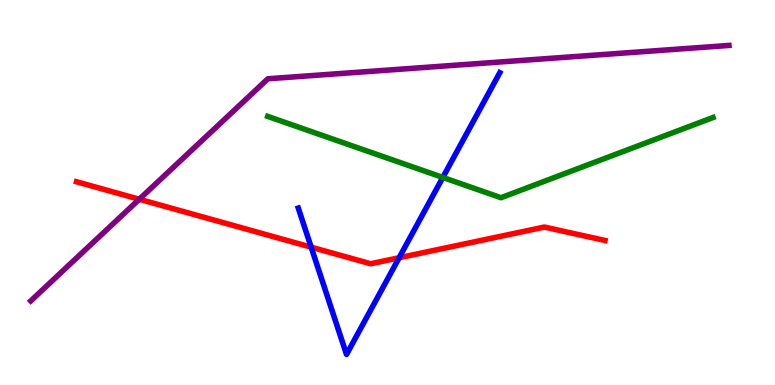[{'lines': ['blue', 'red'], 'intersections': [{'x': 4.02, 'y': 3.58}, {'x': 5.15, 'y': 3.31}]}, {'lines': ['green', 'red'], 'intersections': []}, {'lines': ['purple', 'red'], 'intersections': [{'x': 1.8, 'y': 4.82}]}, {'lines': ['blue', 'green'], 'intersections': [{'x': 5.71, 'y': 5.39}]}, {'lines': ['blue', 'purple'], 'intersections': []}, {'lines': ['green', 'purple'], 'intersections': []}]